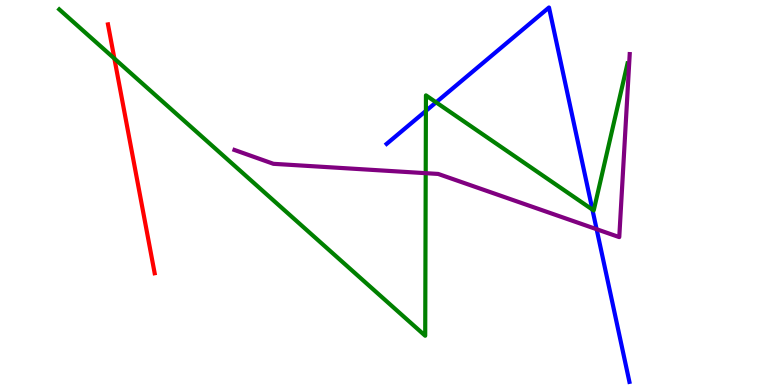[{'lines': ['blue', 'red'], 'intersections': []}, {'lines': ['green', 'red'], 'intersections': [{'x': 1.48, 'y': 8.48}]}, {'lines': ['purple', 'red'], 'intersections': []}, {'lines': ['blue', 'green'], 'intersections': [{'x': 5.5, 'y': 7.12}, {'x': 5.63, 'y': 7.34}, {'x': 7.64, 'y': 4.56}]}, {'lines': ['blue', 'purple'], 'intersections': [{'x': 7.7, 'y': 4.05}]}, {'lines': ['green', 'purple'], 'intersections': [{'x': 5.49, 'y': 5.5}]}]